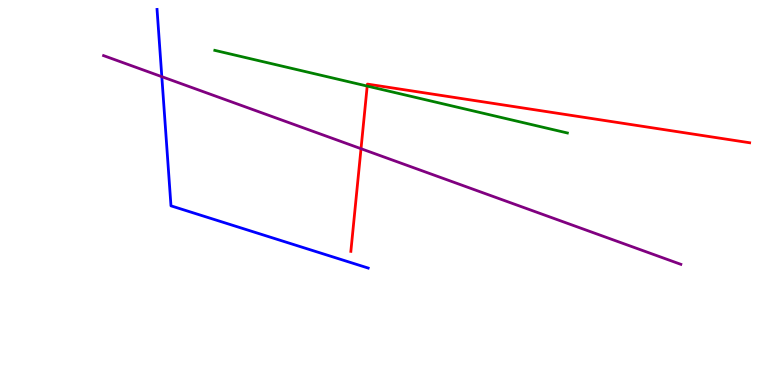[{'lines': ['blue', 'red'], 'intersections': []}, {'lines': ['green', 'red'], 'intersections': [{'x': 4.74, 'y': 7.76}]}, {'lines': ['purple', 'red'], 'intersections': [{'x': 4.66, 'y': 6.14}]}, {'lines': ['blue', 'green'], 'intersections': []}, {'lines': ['blue', 'purple'], 'intersections': [{'x': 2.09, 'y': 8.01}]}, {'lines': ['green', 'purple'], 'intersections': []}]